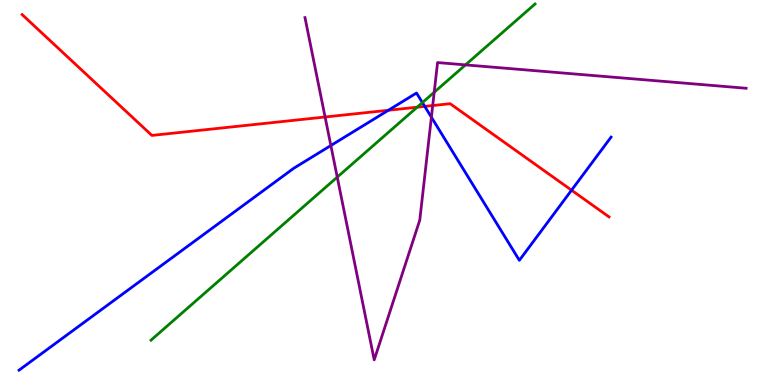[{'lines': ['blue', 'red'], 'intersections': [{'x': 5.01, 'y': 7.14}, {'x': 5.48, 'y': 7.24}, {'x': 7.37, 'y': 5.06}]}, {'lines': ['green', 'red'], 'intersections': [{'x': 5.38, 'y': 7.22}]}, {'lines': ['purple', 'red'], 'intersections': [{'x': 4.19, 'y': 6.96}, {'x': 5.58, 'y': 7.26}]}, {'lines': ['blue', 'green'], 'intersections': [{'x': 5.45, 'y': 7.34}]}, {'lines': ['blue', 'purple'], 'intersections': [{'x': 4.27, 'y': 6.22}, {'x': 5.57, 'y': 6.96}]}, {'lines': ['green', 'purple'], 'intersections': [{'x': 4.35, 'y': 5.4}, {'x': 5.6, 'y': 7.6}, {'x': 6.01, 'y': 8.31}]}]